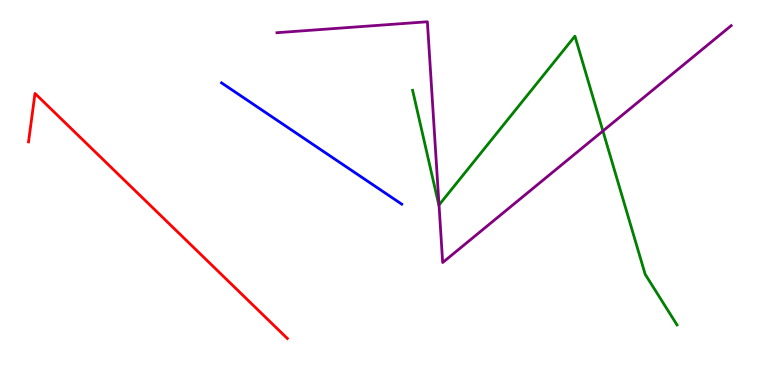[{'lines': ['blue', 'red'], 'intersections': []}, {'lines': ['green', 'red'], 'intersections': []}, {'lines': ['purple', 'red'], 'intersections': []}, {'lines': ['blue', 'green'], 'intersections': []}, {'lines': ['blue', 'purple'], 'intersections': []}, {'lines': ['green', 'purple'], 'intersections': [{'x': 5.66, 'y': 4.68}, {'x': 7.78, 'y': 6.6}]}]